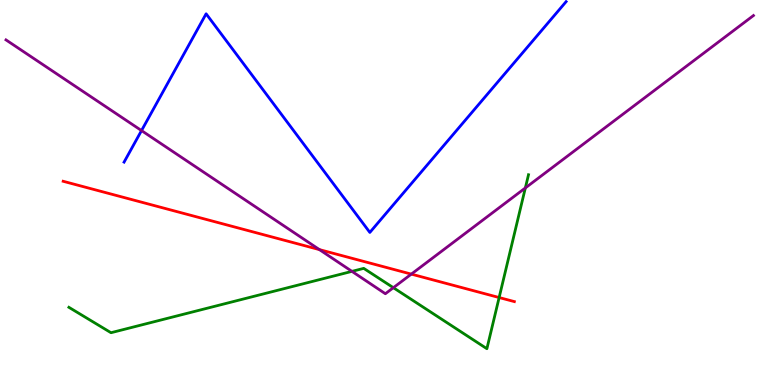[{'lines': ['blue', 'red'], 'intersections': []}, {'lines': ['green', 'red'], 'intersections': [{'x': 6.44, 'y': 2.27}]}, {'lines': ['purple', 'red'], 'intersections': [{'x': 4.12, 'y': 3.52}, {'x': 5.31, 'y': 2.88}]}, {'lines': ['blue', 'green'], 'intersections': []}, {'lines': ['blue', 'purple'], 'intersections': [{'x': 1.83, 'y': 6.61}]}, {'lines': ['green', 'purple'], 'intersections': [{'x': 4.54, 'y': 2.95}, {'x': 5.08, 'y': 2.53}, {'x': 6.78, 'y': 5.12}]}]